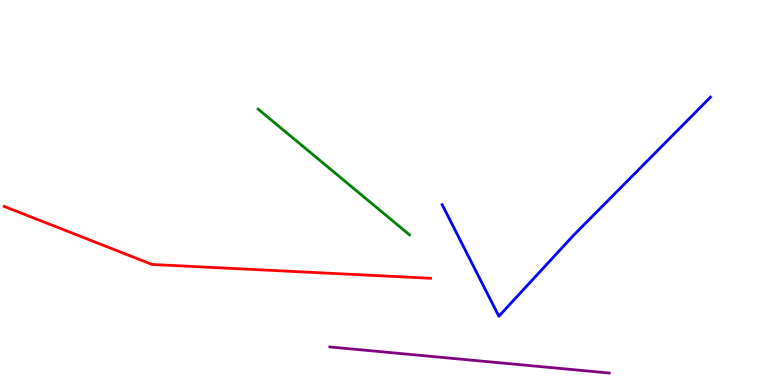[{'lines': ['blue', 'red'], 'intersections': []}, {'lines': ['green', 'red'], 'intersections': []}, {'lines': ['purple', 'red'], 'intersections': []}, {'lines': ['blue', 'green'], 'intersections': []}, {'lines': ['blue', 'purple'], 'intersections': []}, {'lines': ['green', 'purple'], 'intersections': []}]